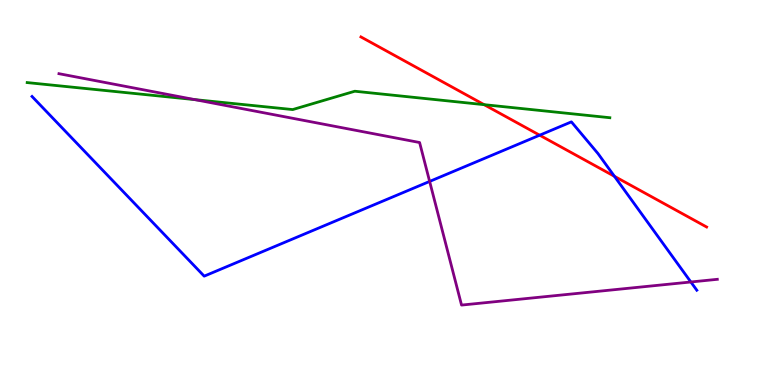[{'lines': ['blue', 'red'], 'intersections': [{'x': 6.96, 'y': 6.49}, {'x': 7.93, 'y': 5.42}]}, {'lines': ['green', 'red'], 'intersections': [{'x': 6.25, 'y': 7.28}]}, {'lines': ['purple', 'red'], 'intersections': []}, {'lines': ['blue', 'green'], 'intersections': []}, {'lines': ['blue', 'purple'], 'intersections': [{'x': 5.54, 'y': 5.29}, {'x': 8.91, 'y': 2.68}]}, {'lines': ['green', 'purple'], 'intersections': [{'x': 2.51, 'y': 7.41}]}]